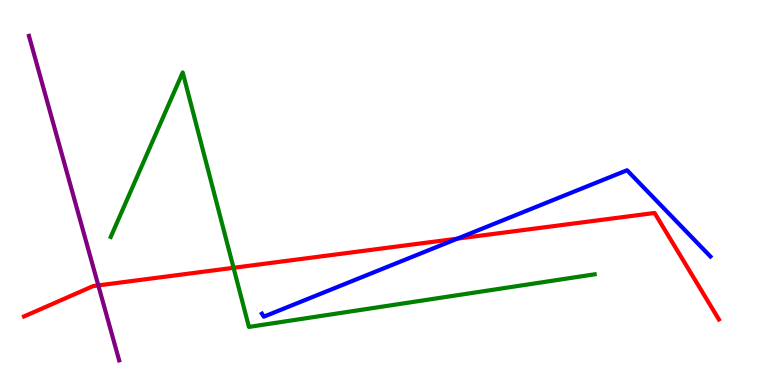[{'lines': ['blue', 'red'], 'intersections': [{'x': 5.9, 'y': 3.8}]}, {'lines': ['green', 'red'], 'intersections': [{'x': 3.01, 'y': 3.04}]}, {'lines': ['purple', 'red'], 'intersections': [{'x': 1.27, 'y': 2.59}]}, {'lines': ['blue', 'green'], 'intersections': []}, {'lines': ['blue', 'purple'], 'intersections': []}, {'lines': ['green', 'purple'], 'intersections': []}]